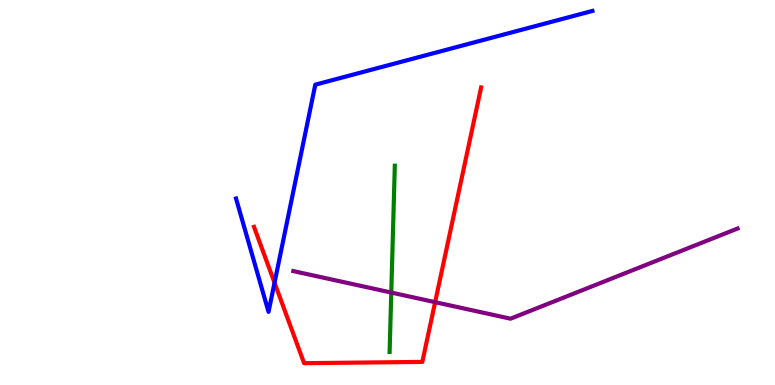[{'lines': ['blue', 'red'], 'intersections': [{'x': 3.54, 'y': 2.66}]}, {'lines': ['green', 'red'], 'intersections': []}, {'lines': ['purple', 'red'], 'intersections': [{'x': 5.61, 'y': 2.15}]}, {'lines': ['blue', 'green'], 'intersections': []}, {'lines': ['blue', 'purple'], 'intersections': []}, {'lines': ['green', 'purple'], 'intersections': [{'x': 5.05, 'y': 2.4}]}]